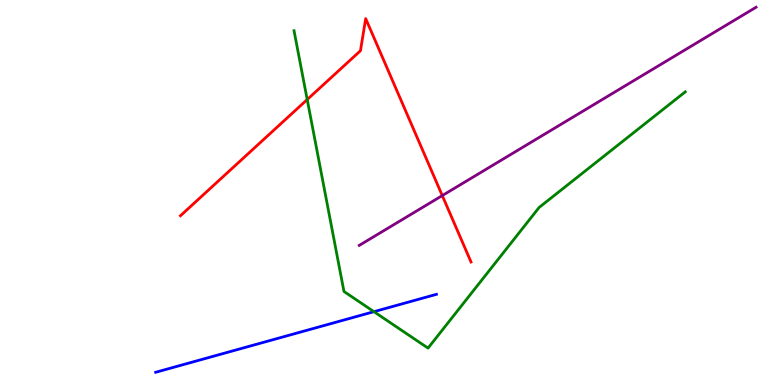[{'lines': ['blue', 'red'], 'intersections': []}, {'lines': ['green', 'red'], 'intersections': [{'x': 3.96, 'y': 7.41}]}, {'lines': ['purple', 'red'], 'intersections': [{'x': 5.71, 'y': 4.92}]}, {'lines': ['blue', 'green'], 'intersections': [{'x': 4.83, 'y': 1.9}]}, {'lines': ['blue', 'purple'], 'intersections': []}, {'lines': ['green', 'purple'], 'intersections': []}]